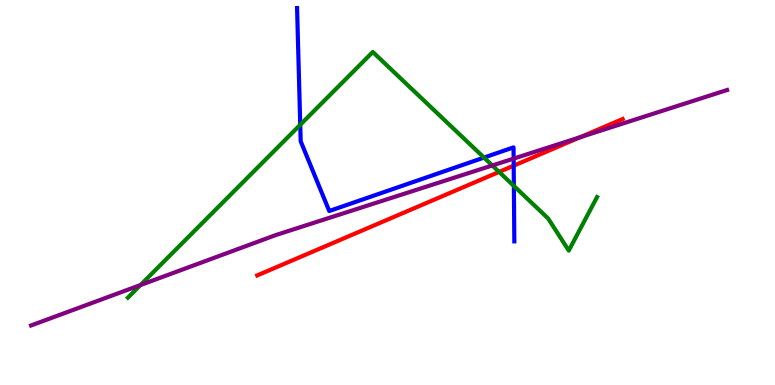[{'lines': ['blue', 'red'], 'intersections': [{'x': 6.63, 'y': 5.7}]}, {'lines': ['green', 'red'], 'intersections': [{'x': 6.44, 'y': 5.53}]}, {'lines': ['purple', 'red'], 'intersections': [{'x': 7.49, 'y': 6.44}]}, {'lines': ['blue', 'green'], 'intersections': [{'x': 3.87, 'y': 6.76}, {'x': 6.25, 'y': 5.91}, {'x': 6.63, 'y': 5.17}]}, {'lines': ['blue', 'purple'], 'intersections': [{'x': 6.63, 'y': 5.88}]}, {'lines': ['green', 'purple'], 'intersections': [{'x': 1.81, 'y': 2.6}, {'x': 6.35, 'y': 5.7}]}]